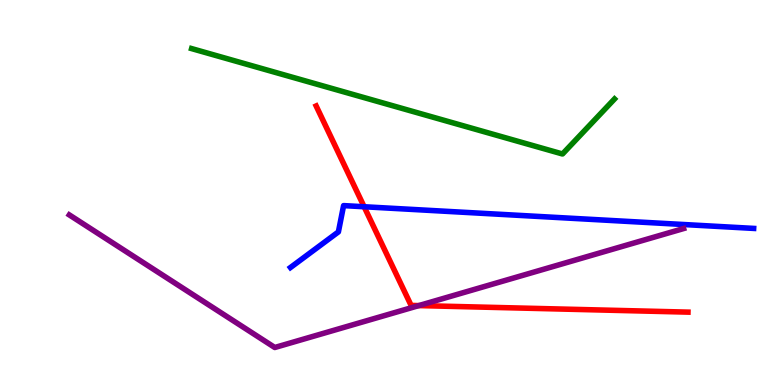[{'lines': ['blue', 'red'], 'intersections': [{'x': 4.7, 'y': 4.63}]}, {'lines': ['green', 'red'], 'intersections': []}, {'lines': ['purple', 'red'], 'intersections': [{'x': 5.4, 'y': 2.06}]}, {'lines': ['blue', 'green'], 'intersections': []}, {'lines': ['blue', 'purple'], 'intersections': []}, {'lines': ['green', 'purple'], 'intersections': []}]